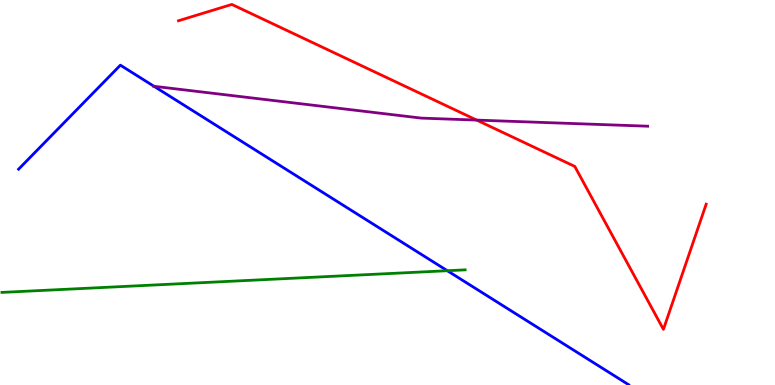[{'lines': ['blue', 'red'], 'intersections': []}, {'lines': ['green', 'red'], 'intersections': []}, {'lines': ['purple', 'red'], 'intersections': [{'x': 6.15, 'y': 6.88}]}, {'lines': ['blue', 'green'], 'intersections': [{'x': 5.77, 'y': 2.97}]}, {'lines': ['blue', 'purple'], 'intersections': [{'x': 1.99, 'y': 7.76}]}, {'lines': ['green', 'purple'], 'intersections': []}]